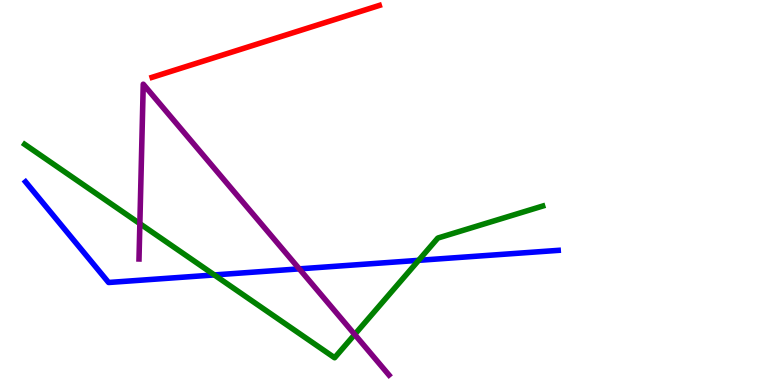[{'lines': ['blue', 'red'], 'intersections': []}, {'lines': ['green', 'red'], 'intersections': []}, {'lines': ['purple', 'red'], 'intersections': []}, {'lines': ['blue', 'green'], 'intersections': [{'x': 2.77, 'y': 2.86}, {'x': 5.4, 'y': 3.24}]}, {'lines': ['blue', 'purple'], 'intersections': [{'x': 3.86, 'y': 3.02}]}, {'lines': ['green', 'purple'], 'intersections': [{'x': 1.8, 'y': 4.19}, {'x': 4.58, 'y': 1.31}]}]